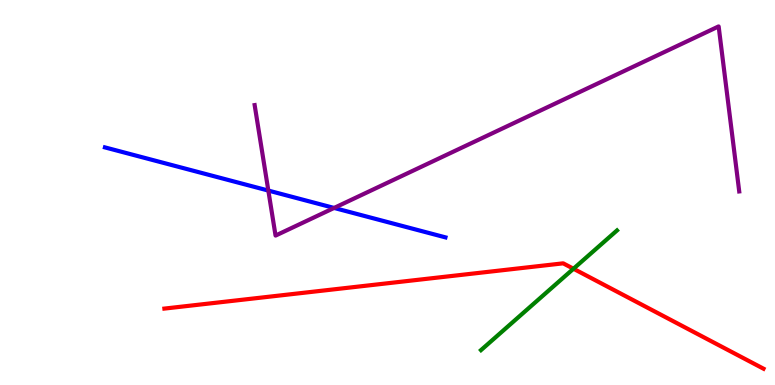[{'lines': ['blue', 'red'], 'intersections': []}, {'lines': ['green', 'red'], 'intersections': [{'x': 7.4, 'y': 3.02}]}, {'lines': ['purple', 'red'], 'intersections': []}, {'lines': ['blue', 'green'], 'intersections': []}, {'lines': ['blue', 'purple'], 'intersections': [{'x': 3.46, 'y': 5.05}, {'x': 4.31, 'y': 4.6}]}, {'lines': ['green', 'purple'], 'intersections': []}]